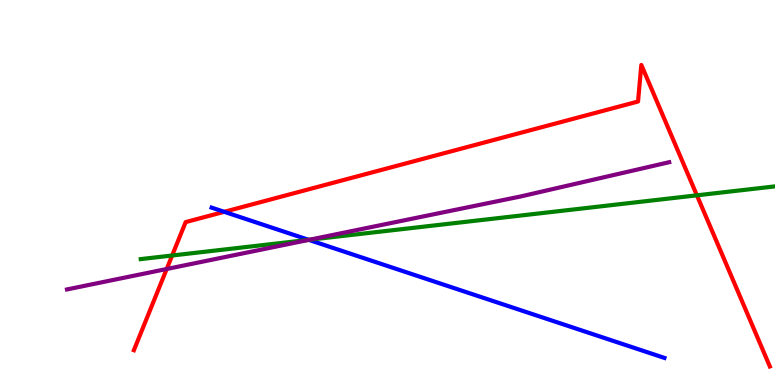[{'lines': ['blue', 'red'], 'intersections': [{'x': 2.89, 'y': 4.5}]}, {'lines': ['green', 'red'], 'intersections': [{'x': 2.22, 'y': 3.36}, {'x': 8.99, 'y': 4.93}]}, {'lines': ['purple', 'red'], 'intersections': [{'x': 2.15, 'y': 3.01}]}, {'lines': ['blue', 'green'], 'intersections': [{'x': 3.98, 'y': 3.77}]}, {'lines': ['blue', 'purple'], 'intersections': [{'x': 3.98, 'y': 3.77}]}, {'lines': ['green', 'purple'], 'intersections': [{'x': 3.99, 'y': 3.77}]}]